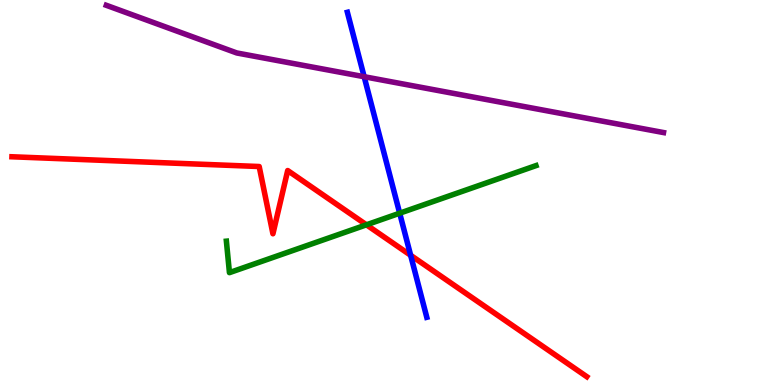[{'lines': ['blue', 'red'], 'intersections': [{'x': 5.3, 'y': 3.37}]}, {'lines': ['green', 'red'], 'intersections': [{'x': 4.73, 'y': 4.16}]}, {'lines': ['purple', 'red'], 'intersections': []}, {'lines': ['blue', 'green'], 'intersections': [{'x': 5.16, 'y': 4.46}]}, {'lines': ['blue', 'purple'], 'intersections': [{'x': 4.7, 'y': 8.01}]}, {'lines': ['green', 'purple'], 'intersections': []}]